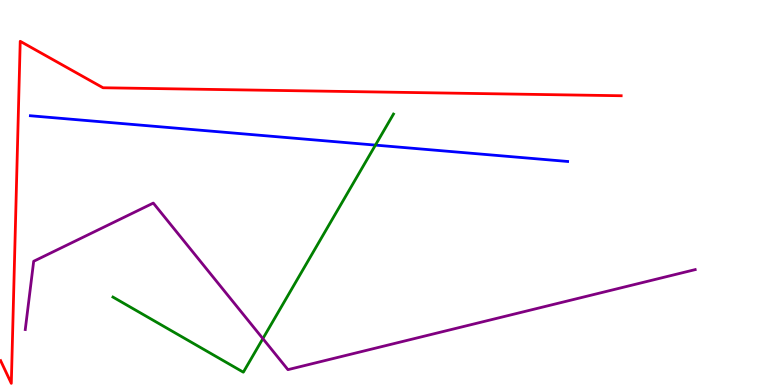[{'lines': ['blue', 'red'], 'intersections': []}, {'lines': ['green', 'red'], 'intersections': []}, {'lines': ['purple', 'red'], 'intersections': []}, {'lines': ['blue', 'green'], 'intersections': [{'x': 4.84, 'y': 6.23}]}, {'lines': ['blue', 'purple'], 'intersections': []}, {'lines': ['green', 'purple'], 'intersections': [{'x': 3.39, 'y': 1.2}]}]